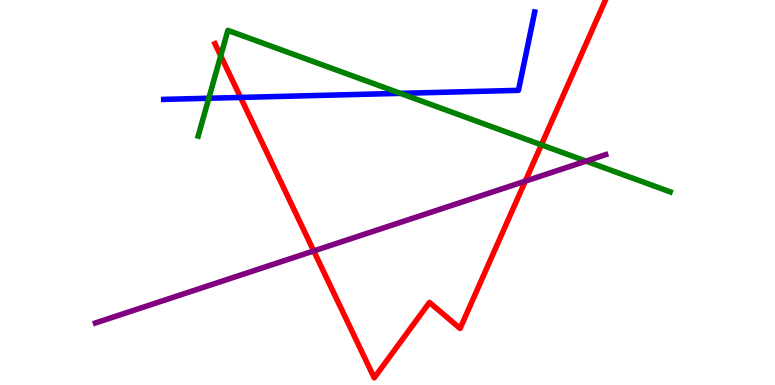[{'lines': ['blue', 'red'], 'intersections': [{'x': 3.1, 'y': 7.47}]}, {'lines': ['green', 'red'], 'intersections': [{'x': 2.85, 'y': 8.55}, {'x': 6.99, 'y': 6.24}]}, {'lines': ['purple', 'red'], 'intersections': [{'x': 4.05, 'y': 3.48}, {'x': 6.78, 'y': 5.29}]}, {'lines': ['blue', 'green'], 'intersections': [{'x': 2.69, 'y': 7.45}, {'x': 5.17, 'y': 7.58}]}, {'lines': ['blue', 'purple'], 'intersections': []}, {'lines': ['green', 'purple'], 'intersections': [{'x': 7.56, 'y': 5.81}]}]